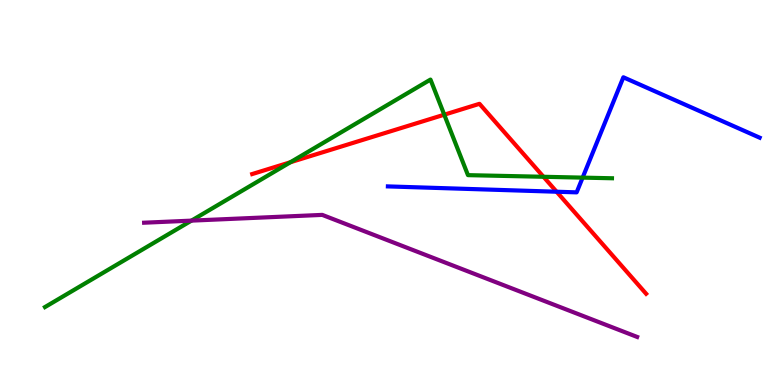[{'lines': ['blue', 'red'], 'intersections': [{'x': 7.18, 'y': 5.02}]}, {'lines': ['green', 'red'], 'intersections': [{'x': 3.75, 'y': 5.79}, {'x': 5.73, 'y': 7.02}, {'x': 7.01, 'y': 5.41}]}, {'lines': ['purple', 'red'], 'intersections': []}, {'lines': ['blue', 'green'], 'intersections': [{'x': 7.52, 'y': 5.39}]}, {'lines': ['blue', 'purple'], 'intersections': []}, {'lines': ['green', 'purple'], 'intersections': [{'x': 2.47, 'y': 4.27}]}]